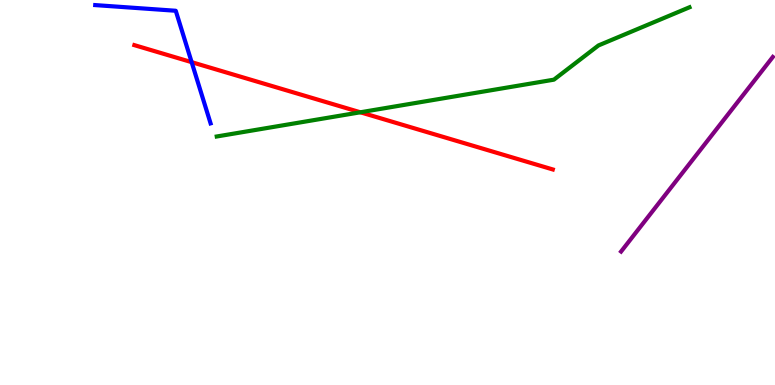[{'lines': ['blue', 'red'], 'intersections': [{'x': 2.47, 'y': 8.39}]}, {'lines': ['green', 'red'], 'intersections': [{'x': 4.65, 'y': 7.08}]}, {'lines': ['purple', 'red'], 'intersections': []}, {'lines': ['blue', 'green'], 'intersections': []}, {'lines': ['blue', 'purple'], 'intersections': []}, {'lines': ['green', 'purple'], 'intersections': []}]